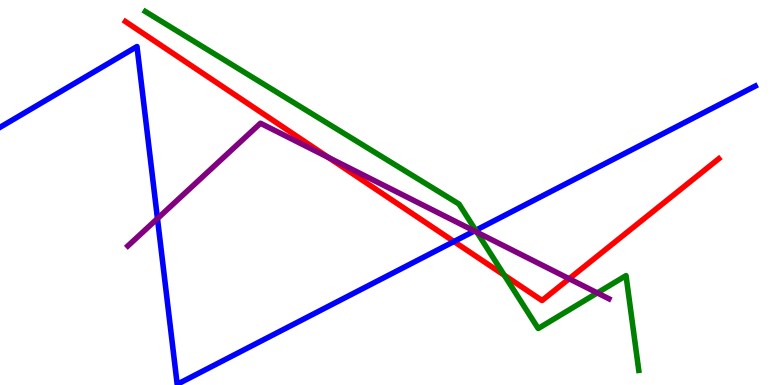[{'lines': ['blue', 'red'], 'intersections': [{'x': 5.86, 'y': 3.73}]}, {'lines': ['green', 'red'], 'intersections': [{'x': 6.51, 'y': 2.85}]}, {'lines': ['purple', 'red'], 'intersections': [{'x': 4.24, 'y': 5.91}, {'x': 7.34, 'y': 2.76}]}, {'lines': ['blue', 'green'], 'intersections': [{'x': 6.14, 'y': 4.02}]}, {'lines': ['blue', 'purple'], 'intersections': [{'x': 2.03, 'y': 4.32}, {'x': 6.12, 'y': 4.0}]}, {'lines': ['green', 'purple'], 'intersections': [{'x': 6.15, 'y': 3.97}, {'x': 7.71, 'y': 2.39}]}]